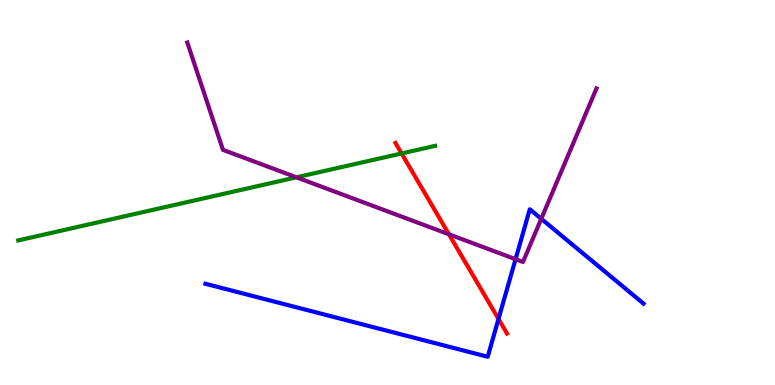[{'lines': ['blue', 'red'], 'intersections': [{'x': 6.43, 'y': 1.72}]}, {'lines': ['green', 'red'], 'intersections': [{'x': 5.18, 'y': 6.01}]}, {'lines': ['purple', 'red'], 'intersections': [{'x': 5.79, 'y': 3.91}]}, {'lines': ['blue', 'green'], 'intersections': []}, {'lines': ['blue', 'purple'], 'intersections': [{'x': 6.65, 'y': 3.27}, {'x': 6.98, 'y': 4.32}]}, {'lines': ['green', 'purple'], 'intersections': [{'x': 3.83, 'y': 5.39}]}]